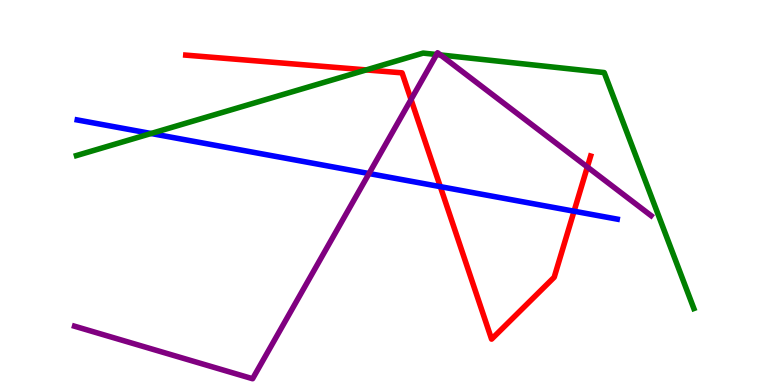[{'lines': ['blue', 'red'], 'intersections': [{'x': 5.68, 'y': 5.15}, {'x': 7.41, 'y': 4.51}]}, {'lines': ['green', 'red'], 'intersections': [{'x': 4.73, 'y': 8.18}]}, {'lines': ['purple', 'red'], 'intersections': [{'x': 5.3, 'y': 7.41}, {'x': 7.58, 'y': 5.66}]}, {'lines': ['blue', 'green'], 'intersections': [{'x': 1.95, 'y': 6.53}]}, {'lines': ['blue', 'purple'], 'intersections': [{'x': 4.76, 'y': 5.49}]}, {'lines': ['green', 'purple'], 'intersections': [{'x': 5.63, 'y': 8.58}, {'x': 5.68, 'y': 8.57}]}]